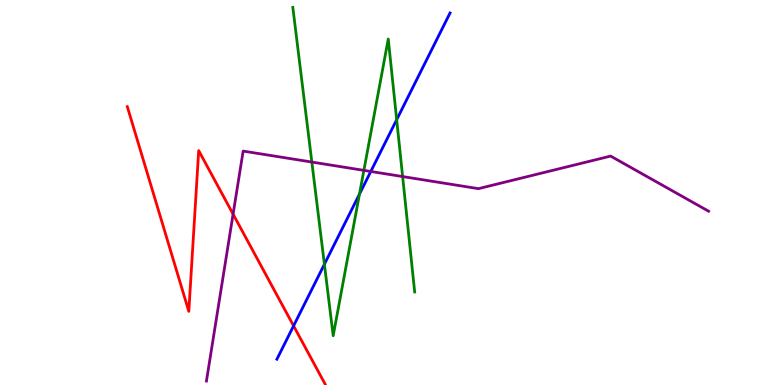[{'lines': ['blue', 'red'], 'intersections': [{'x': 3.79, 'y': 1.54}]}, {'lines': ['green', 'red'], 'intersections': []}, {'lines': ['purple', 'red'], 'intersections': [{'x': 3.01, 'y': 4.44}]}, {'lines': ['blue', 'green'], 'intersections': [{'x': 4.19, 'y': 3.14}, {'x': 4.64, 'y': 4.96}, {'x': 5.12, 'y': 6.89}]}, {'lines': ['blue', 'purple'], 'intersections': [{'x': 4.78, 'y': 5.55}]}, {'lines': ['green', 'purple'], 'intersections': [{'x': 4.02, 'y': 5.79}, {'x': 4.7, 'y': 5.57}, {'x': 5.2, 'y': 5.41}]}]